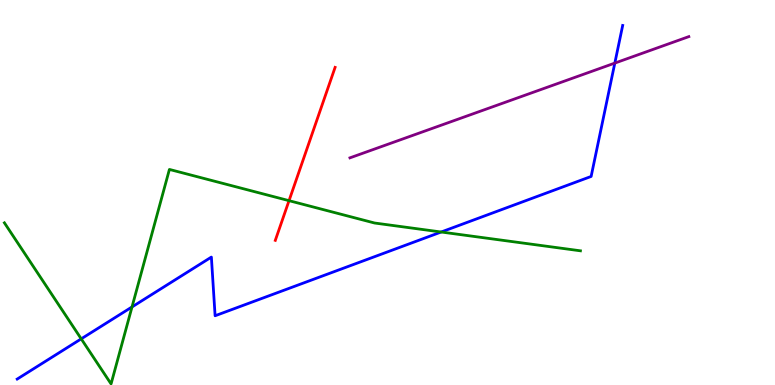[{'lines': ['blue', 'red'], 'intersections': []}, {'lines': ['green', 'red'], 'intersections': [{'x': 3.73, 'y': 4.79}]}, {'lines': ['purple', 'red'], 'intersections': []}, {'lines': ['blue', 'green'], 'intersections': [{'x': 1.05, 'y': 1.2}, {'x': 1.7, 'y': 2.03}, {'x': 5.69, 'y': 3.97}]}, {'lines': ['blue', 'purple'], 'intersections': [{'x': 7.93, 'y': 8.36}]}, {'lines': ['green', 'purple'], 'intersections': []}]